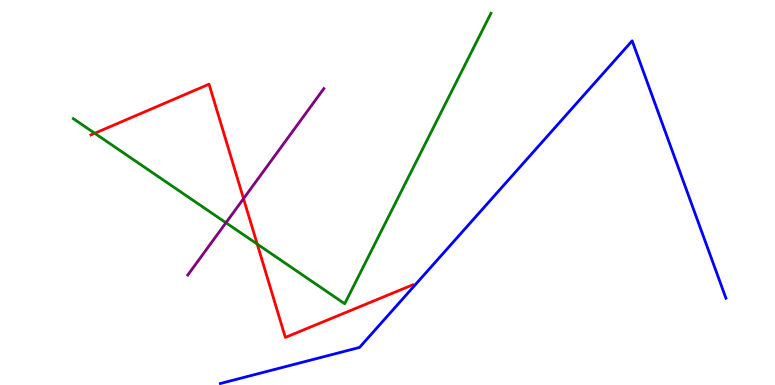[{'lines': ['blue', 'red'], 'intersections': []}, {'lines': ['green', 'red'], 'intersections': [{'x': 1.22, 'y': 6.54}, {'x': 3.32, 'y': 3.66}]}, {'lines': ['purple', 'red'], 'intersections': [{'x': 3.14, 'y': 4.84}]}, {'lines': ['blue', 'green'], 'intersections': []}, {'lines': ['blue', 'purple'], 'intersections': []}, {'lines': ['green', 'purple'], 'intersections': [{'x': 2.92, 'y': 4.21}]}]